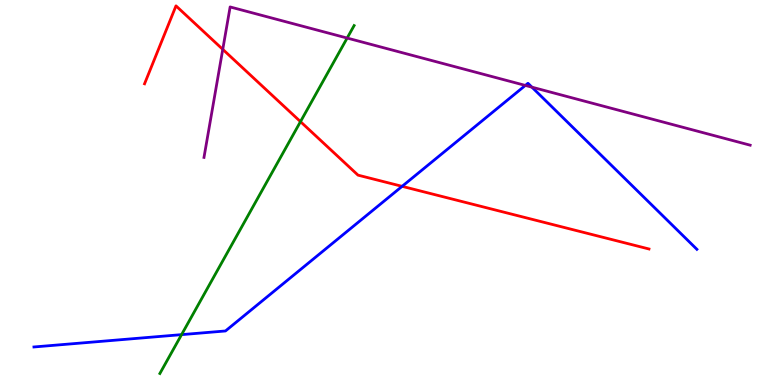[{'lines': ['blue', 'red'], 'intersections': [{'x': 5.19, 'y': 5.16}]}, {'lines': ['green', 'red'], 'intersections': [{'x': 3.88, 'y': 6.84}]}, {'lines': ['purple', 'red'], 'intersections': [{'x': 2.87, 'y': 8.72}]}, {'lines': ['blue', 'green'], 'intersections': [{'x': 2.34, 'y': 1.31}]}, {'lines': ['blue', 'purple'], 'intersections': [{'x': 6.78, 'y': 7.78}, {'x': 6.86, 'y': 7.74}]}, {'lines': ['green', 'purple'], 'intersections': [{'x': 4.48, 'y': 9.01}]}]